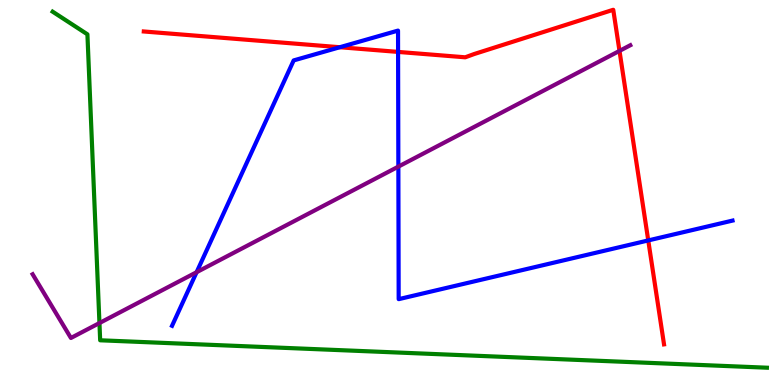[{'lines': ['blue', 'red'], 'intersections': [{'x': 4.38, 'y': 8.77}, {'x': 5.14, 'y': 8.65}, {'x': 8.36, 'y': 3.76}]}, {'lines': ['green', 'red'], 'intersections': []}, {'lines': ['purple', 'red'], 'intersections': [{'x': 7.99, 'y': 8.68}]}, {'lines': ['blue', 'green'], 'intersections': []}, {'lines': ['blue', 'purple'], 'intersections': [{'x': 2.54, 'y': 2.93}, {'x': 5.14, 'y': 5.67}]}, {'lines': ['green', 'purple'], 'intersections': [{'x': 1.28, 'y': 1.61}]}]